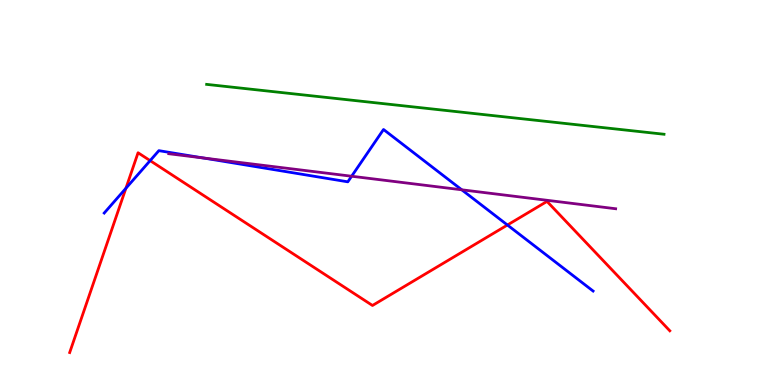[{'lines': ['blue', 'red'], 'intersections': [{'x': 1.62, 'y': 5.11}, {'x': 1.94, 'y': 5.83}, {'x': 6.55, 'y': 4.16}]}, {'lines': ['green', 'red'], 'intersections': []}, {'lines': ['purple', 'red'], 'intersections': []}, {'lines': ['blue', 'green'], 'intersections': []}, {'lines': ['blue', 'purple'], 'intersections': [{'x': 2.62, 'y': 5.9}, {'x': 4.54, 'y': 5.42}, {'x': 5.96, 'y': 5.07}]}, {'lines': ['green', 'purple'], 'intersections': []}]